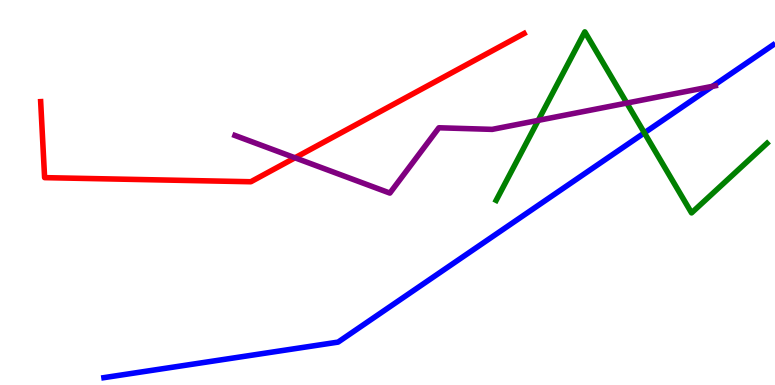[{'lines': ['blue', 'red'], 'intersections': []}, {'lines': ['green', 'red'], 'intersections': []}, {'lines': ['purple', 'red'], 'intersections': [{'x': 3.81, 'y': 5.9}]}, {'lines': ['blue', 'green'], 'intersections': [{'x': 8.31, 'y': 6.55}]}, {'lines': ['blue', 'purple'], 'intersections': [{'x': 9.19, 'y': 7.76}]}, {'lines': ['green', 'purple'], 'intersections': [{'x': 6.95, 'y': 6.87}, {'x': 8.09, 'y': 7.32}]}]